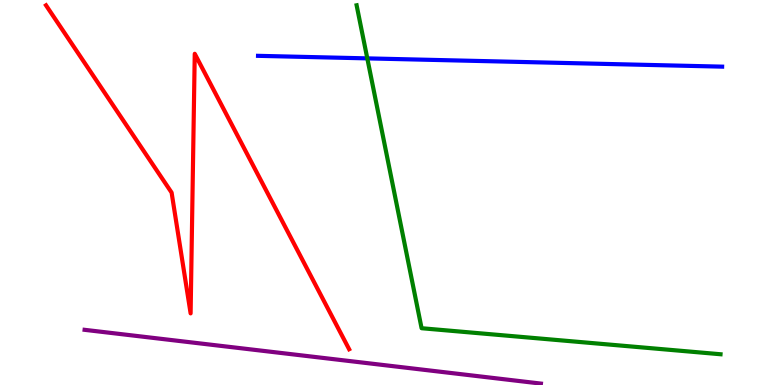[{'lines': ['blue', 'red'], 'intersections': []}, {'lines': ['green', 'red'], 'intersections': []}, {'lines': ['purple', 'red'], 'intersections': []}, {'lines': ['blue', 'green'], 'intersections': [{'x': 4.74, 'y': 8.48}]}, {'lines': ['blue', 'purple'], 'intersections': []}, {'lines': ['green', 'purple'], 'intersections': []}]